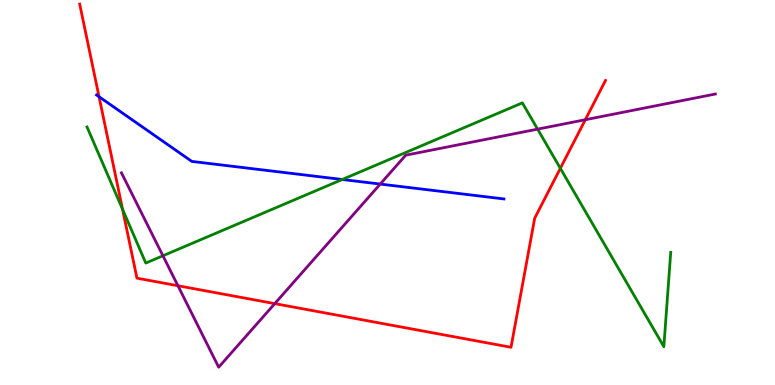[{'lines': ['blue', 'red'], 'intersections': [{'x': 1.28, 'y': 7.49}]}, {'lines': ['green', 'red'], 'intersections': [{'x': 1.58, 'y': 4.56}, {'x': 7.23, 'y': 5.63}]}, {'lines': ['purple', 'red'], 'intersections': [{'x': 2.3, 'y': 2.58}, {'x': 3.55, 'y': 2.11}, {'x': 7.55, 'y': 6.89}]}, {'lines': ['blue', 'green'], 'intersections': [{'x': 4.42, 'y': 5.34}]}, {'lines': ['blue', 'purple'], 'intersections': [{'x': 4.91, 'y': 5.22}]}, {'lines': ['green', 'purple'], 'intersections': [{'x': 2.1, 'y': 3.36}, {'x': 6.94, 'y': 6.65}]}]